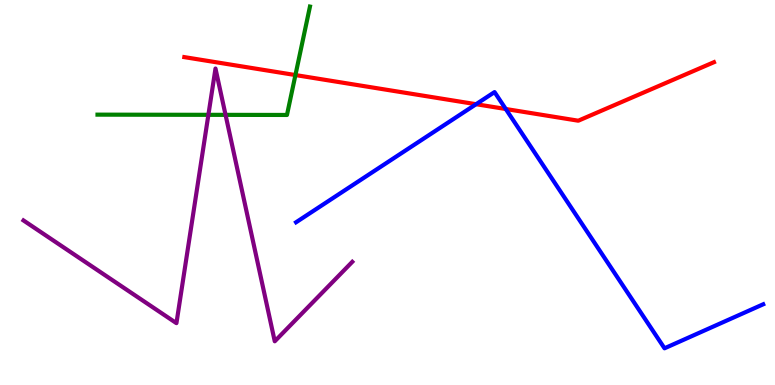[{'lines': ['blue', 'red'], 'intersections': [{'x': 6.14, 'y': 7.29}, {'x': 6.53, 'y': 7.17}]}, {'lines': ['green', 'red'], 'intersections': [{'x': 3.81, 'y': 8.05}]}, {'lines': ['purple', 'red'], 'intersections': []}, {'lines': ['blue', 'green'], 'intersections': []}, {'lines': ['blue', 'purple'], 'intersections': []}, {'lines': ['green', 'purple'], 'intersections': [{'x': 2.69, 'y': 7.02}, {'x': 2.91, 'y': 7.02}]}]